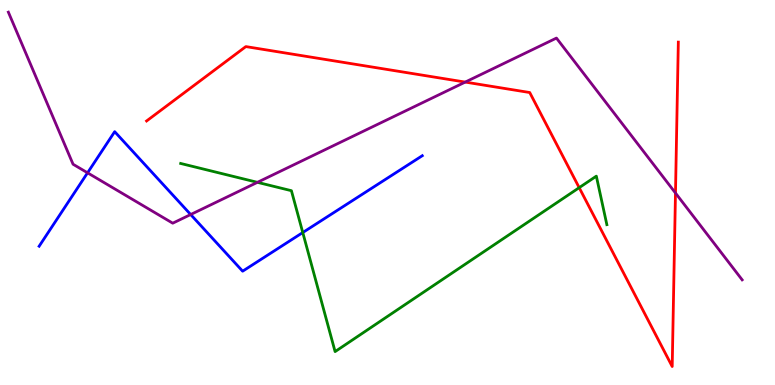[{'lines': ['blue', 'red'], 'intersections': []}, {'lines': ['green', 'red'], 'intersections': [{'x': 7.47, 'y': 5.13}]}, {'lines': ['purple', 'red'], 'intersections': [{'x': 6.0, 'y': 7.87}, {'x': 8.72, 'y': 4.99}]}, {'lines': ['blue', 'green'], 'intersections': [{'x': 3.91, 'y': 3.96}]}, {'lines': ['blue', 'purple'], 'intersections': [{'x': 1.13, 'y': 5.51}, {'x': 2.46, 'y': 4.43}]}, {'lines': ['green', 'purple'], 'intersections': [{'x': 3.32, 'y': 5.26}]}]